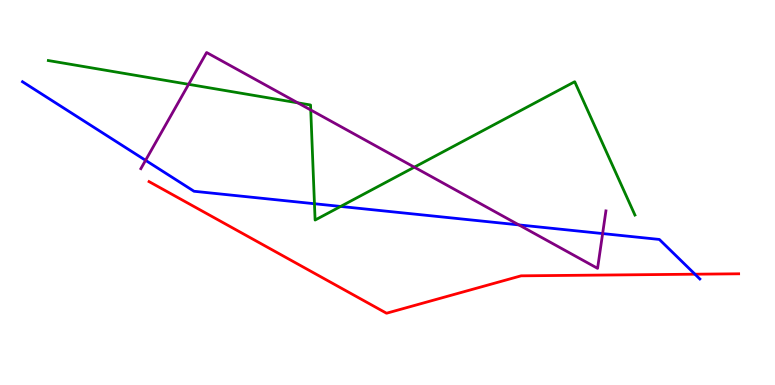[{'lines': ['blue', 'red'], 'intersections': [{'x': 8.97, 'y': 2.88}]}, {'lines': ['green', 'red'], 'intersections': []}, {'lines': ['purple', 'red'], 'intersections': []}, {'lines': ['blue', 'green'], 'intersections': [{'x': 4.06, 'y': 4.71}, {'x': 4.4, 'y': 4.64}]}, {'lines': ['blue', 'purple'], 'intersections': [{'x': 1.88, 'y': 5.84}, {'x': 6.7, 'y': 4.16}, {'x': 7.78, 'y': 3.93}]}, {'lines': ['green', 'purple'], 'intersections': [{'x': 2.43, 'y': 7.81}, {'x': 3.84, 'y': 7.33}, {'x': 4.01, 'y': 7.14}, {'x': 5.35, 'y': 5.66}]}]